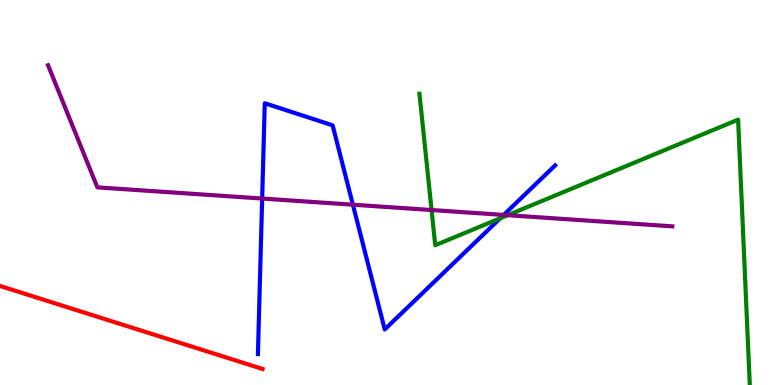[{'lines': ['blue', 'red'], 'intersections': []}, {'lines': ['green', 'red'], 'intersections': []}, {'lines': ['purple', 'red'], 'intersections': []}, {'lines': ['blue', 'green'], 'intersections': [{'x': 6.45, 'y': 4.33}]}, {'lines': ['blue', 'purple'], 'intersections': [{'x': 3.38, 'y': 4.84}, {'x': 4.55, 'y': 4.68}, {'x': 6.5, 'y': 4.42}]}, {'lines': ['green', 'purple'], 'intersections': [{'x': 5.57, 'y': 4.54}, {'x': 6.55, 'y': 4.41}]}]